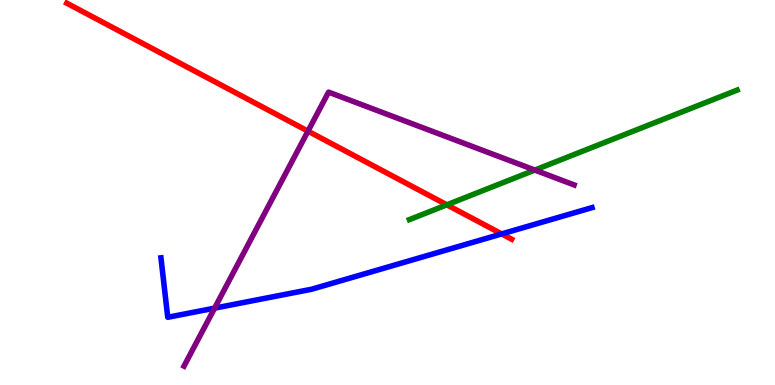[{'lines': ['blue', 'red'], 'intersections': [{'x': 6.47, 'y': 3.92}]}, {'lines': ['green', 'red'], 'intersections': [{'x': 5.77, 'y': 4.68}]}, {'lines': ['purple', 'red'], 'intersections': [{'x': 3.97, 'y': 6.59}]}, {'lines': ['blue', 'green'], 'intersections': []}, {'lines': ['blue', 'purple'], 'intersections': [{'x': 2.77, 'y': 2.0}]}, {'lines': ['green', 'purple'], 'intersections': [{'x': 6.9, 'y': 5.58}]}]